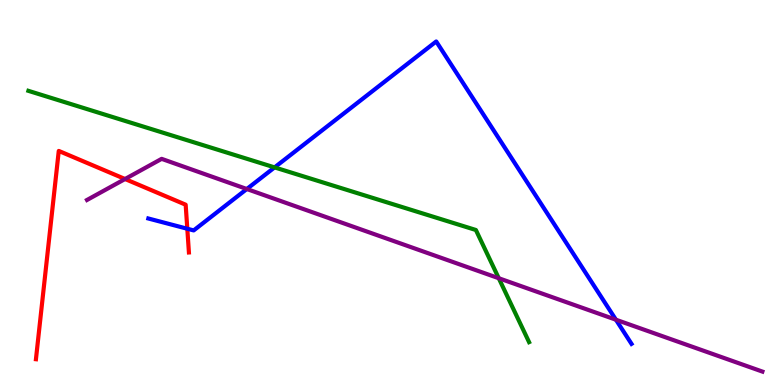[{'lines': ['blue', 'red'], 'intersections': [{'x': 2.42, 'y': 4.06}]}, {'lines': ['green', 'red'], 'intersections': []}, {'lines': ['purple', 'red'], 'intersections': [{'x': 1.61, 'y': 5.35}]}, {'lines': ['blue', 'green'], 'intersections': [{'x': 3.54, 'y': 5.65}]}, {'lines': ['blue', 'purple'], 'intersections': [{'x': 3.18, 'y': 5.09}, {'x': 7.95, 'y': 1.7}]}, {'lines': ['green', 'purple'], 'intersections': [{'x': 6.44, 'y': 2.77}]}]